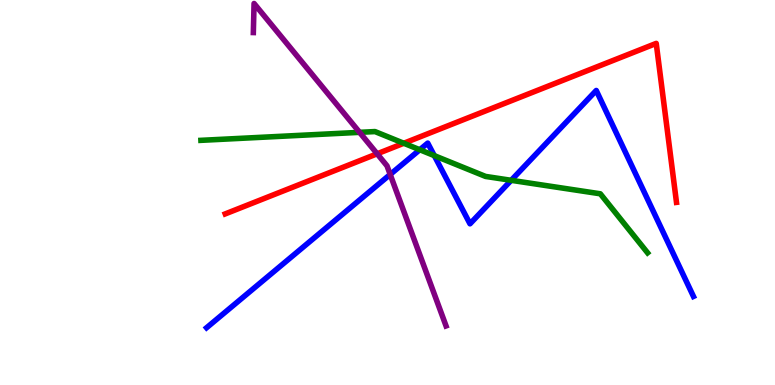[{'lines': ['blue', 'red'], 'intersections': []}, {'lines': ['green', 'red'], 'intersections': [{'x': 5.21, 'y': 6.28}]}, {'lines': ['purple', 'red'], 'intersections': [{'x': 4.87, 'y': 6.01}]}, {'lines': ['blue', 'green'], 'intersections': [{'x': 5.42, 'y': 6.11}, {'x': 5.6, 'y': 5.96}, {'x': 6.6, 'y': 5.32}]}, {'lines': ['blue', 'purple'], 'intersections': [{'x': 5.03, 'y': 5.47}]}, {'lines': ['green', 'purple'], 'intersections': [{'x': 4.64, 'y': 6.56}]}]